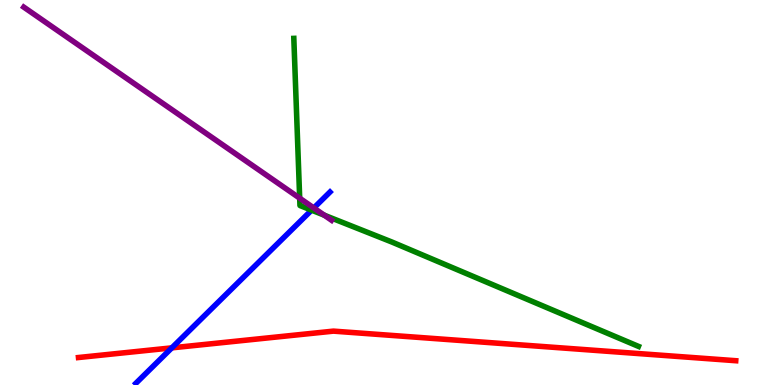[{'lines': ['blue', 'red'], 'intersections': [{'x': 2.22, 'y': 0.965}]}, {'lines': ['green', 'red'], 'intersections': []}, {'lines': ['purple', 'red'], 'intersections': []}, {'lines': ['blue', 'green'], 'intersections': [{'x': 4.02, 'y': 4.54}]}, {'lines': ['blue', 'purple'], 'intersections': [{'x': 4.05, 'y': 4.6}]}, {'lines': ['green', 'purple'], 'intersections': [{'x': 3.87, 'y': 4.85}, {'x': 4.18, 'y': 4.41}]}]